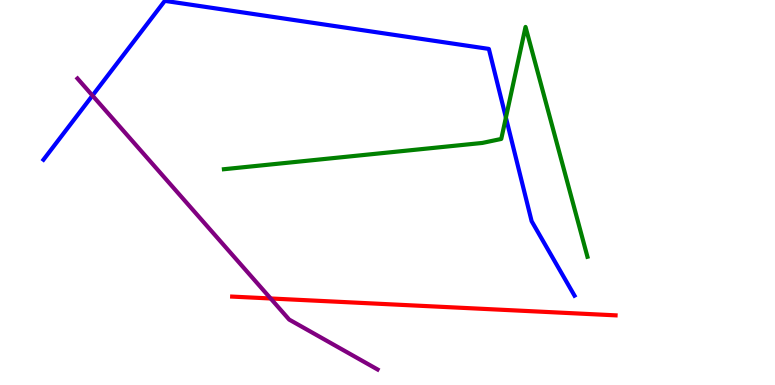[{'lines': ['blue', 'red'], 'intersections': []}, {'lines': ['green', 'red'], 'intersections': []}, {'lines': ['purple', 'red'], 'intersections': [{'x': 3.49, 'y': 2.25}]}, {'lines': ['blue', 'green'], 'intersections': [{'x': 6.53, 'y': 6.95}]}, {'lines': ['blue', 'purple'], 'intersections': [{'x': 1.19, 'y': 7.52}]}, {'lines': ['green', 'purple'], 'intersections': []}]